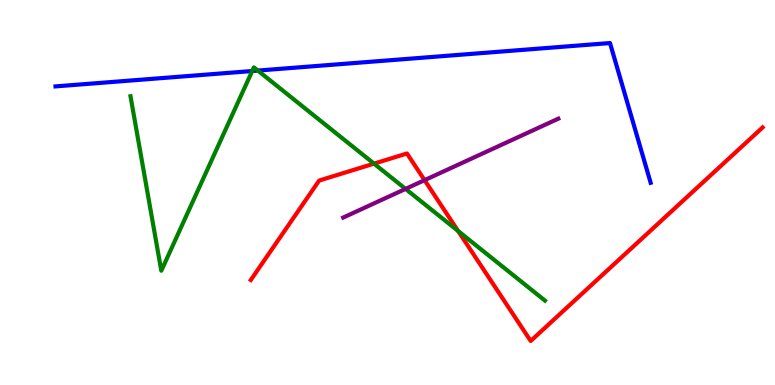[{'lines': ['blue', 'red'], 'intersections': []}, {'lines': ['green', 'red'], 'intersections': [{'x': 4.83, 'y': 5.75}, {'x': 5.91, 'y': 4.0}]}, {'lines': ['purple', 'red'], 'intersections': [{'x': 5.48, 'y': 5.32}]}, {'lines': ['blue', 'green'], 'intersections': [{'x': 3.25, 'y': 8.16}, {'x': 3.33, 'y': 8.17}]}, {'lines': ['blue', 'purple'], 'intersections': []}, {'lines': ['green', 'purple'], 'intersections': [{'x': 5.23, 'y': 5.09}]}]